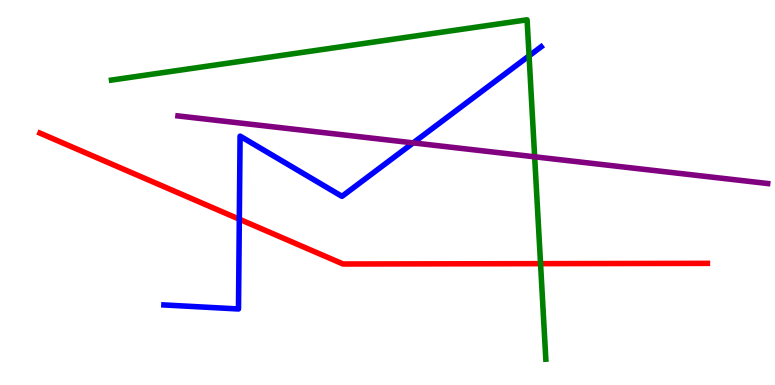[{'lines': ['blue', 'red'], 'intersections': [{'x': 3.09, 'y': 4.31}]}, {'lines': ['green', 'red'], 'intersections': [{'x': 6.97, 'y': 3.15}]}, {'lines': ['purple', 'red'], 'intersections': []}, {'lines': ['blue', 'green'], 'intersections': [{'x': 6.83, 'y': 8.55}]}, {'lines': ['blue', 'purple'], 'intersections': [{'x': 5.33, 'y': 6.29}]}, {'lines': ['green', 'purple'], 'intersections': [{'x': 6.9, 'y': 5.93}]}]